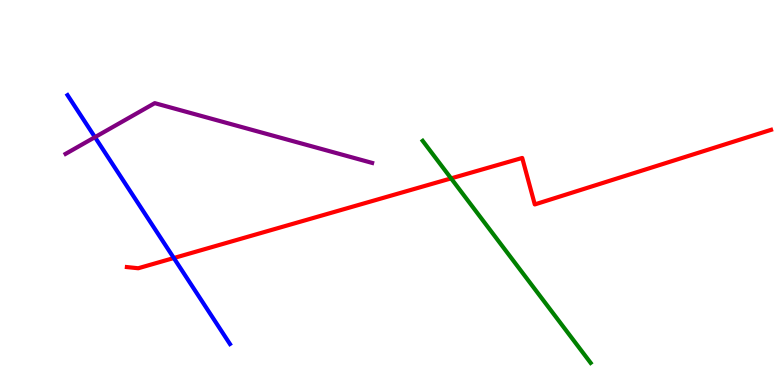[{'lines': ['blue', 'red'], 'intersections': [{'x': 2.24, 'y': 3.3}]}, {'lines': ['green', 'red'], 'intersections': [{'x': 5.82, 'y': 5.37}]}, {'lines': ['purple', 'red'], 'intersections': []}, {'lines': ['blue', 'green'], 'intersections': []}, {'lines': ['blue', 'purple'], 'intersections': [{'x': 1.23, 'y': 6.44}]}, {'lines': ['green', 'purple'], 'intersections': []}]